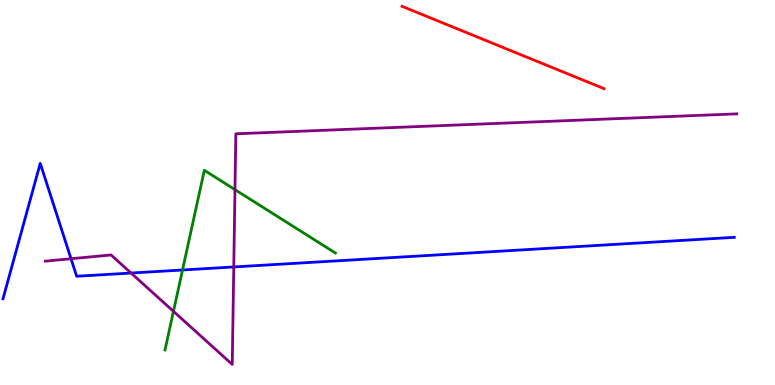[{'lines': ['blue', 'red'], 'intersections': []}, {'lines': ['green', 'red'], 'intersections': []}, {'lines': ['purple', 'red'], 'intersections': []}, {'lines': ['blue', 'green'], 'intersections': [{'x': 2.35, 'y': 2.99}]}, {'lines': ['blue', 'purple'], 'intersections': [{'x': 0.916, 'y': 3.28}, {'x': 1.69, 'y': 2.91}, {'x': 3.02, 'y': 3.07}]}, {'lines': ['green', 'purple'], 'intersections': [{'x': 2.24, 'y': 1.91}, {'x': 3.03, 'y': 5.07}]}]